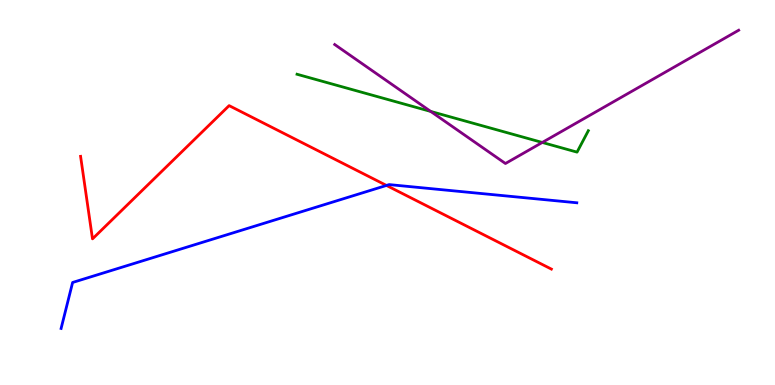[{'lines': ['blue', 'red'], 'intersections': [{'x': 4.99, 'y': 5.18}]}, {'lines': ['green', 'red'], 'intersections': []}, {'lines': ['purple', 'red'], 'intersections': []}, {'lines': ['blue', 'green'], 'intersections': []}, {'lines': ['blue', 'purple'], 'intersections': []}, {'lines': ['green', 'purple'], 'intersections': [{'x': 5.56, 'y': 7.11}, {'x': 7.0, 'y': 6.3}]}]